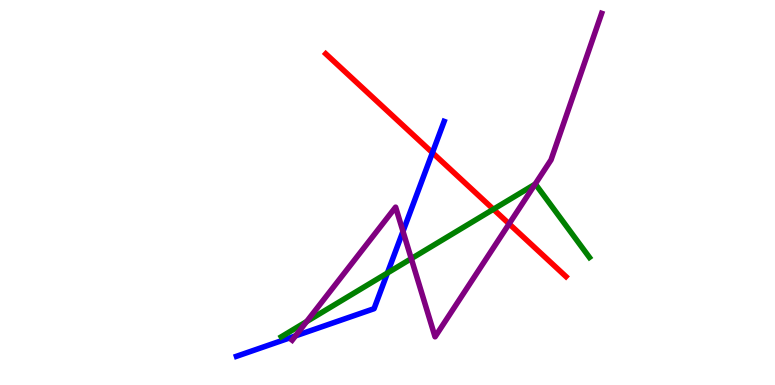[{'lines': ['blue', 'red'], 'intersections': [{'x': 5.58, 'y': 6.03}]}, {'lines': ['green', 'red'], 'intersections': [{'x': 6.37, 'y': 4.56}]}, {'lines': ['purple', 'red'], 'intersections': [{'x': 6.57, 'y': 4.19}]}, {'lines': ['blue', 'green'], 'intersections': [{'x': 5.0, 'y': 2.91}]}, {'lines': ['blue', 'purple'], 'intersections': [{'x': 3.81, 'y': 1.28}, {'x': 5.2, 'y': 3.99}]}, {'lines': ['green', 'purple'], 'intersections': [{'x': 3.96, 'y': 1.65}, {'x': 5.31, 'y': 3.28}, {'x': 6.9, 'y': 5.22}]}]